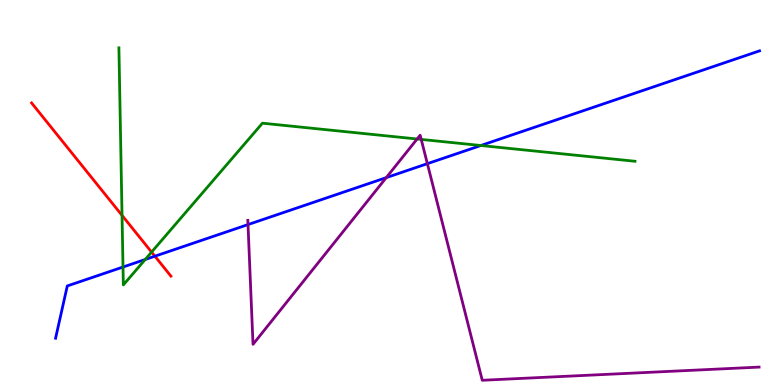[{'lines': ['blue', 'red'], 'intersections': [{'x': 2.0, 'y': 3.35}]}, {'lines': ['green', 'red'], 'intersections': [{'x': 1.57, 'y': 4.41}, {'x': 1.96, 'y': 3.45}]}, {'lines': ['purple', 'red'], 'intersections': []}, {'lines': ['blue', 'green'], 'intersections': [{'x': 1.59, 'y': 3.06}, {'x': 1.87, 'y': 3.26}, {'x': 6.2, 'y': 6.22}]}, {'lines': ['blue', 'purple'], 'intersections': [{'x': 3.2, 'y': 4.17}, {'x': 4.98, 'y': 5.39}, {'x': 5.51, 'y': 5.75}]}, {'lines': ['green', 'purple'], 'intersections': [{'x': 5.38, 'y': 6.39}, {'x': 5.44, 'y': 6.38}]}]